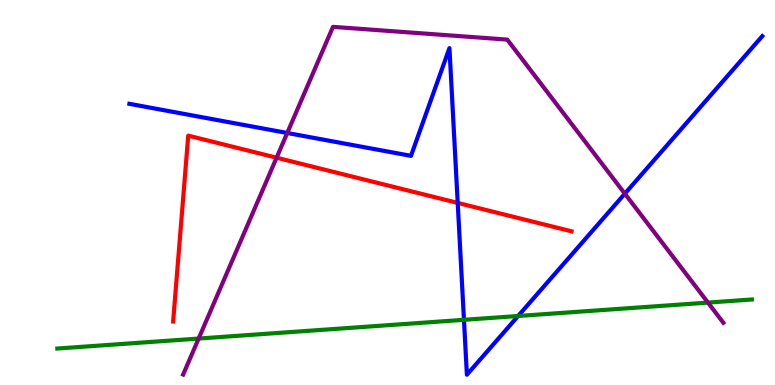[{'lines': ['blue', 'red'], 'intersections': [{'x': 5.91, 'y': 4.73}]}, {'lines': ['green', 'red'], 'intersections': []}, {'lines': ['purple', 'red'], 'intersections': [{'x': 3.57, 'y': 5.9}]}, {'lines': ['blue', 'green'], 'intersections': [{'x': 5.99, 'y': 1.69}, {'x': 6.69, 'y': 1.79}]}, {'lines': ['blue', 'purple'], 'intersections': [{'x': 3.71, 'y': 6.55}, {'x': 8.06, 'y': 4.97}]}, {'lines': ['green', 'purple'], 'intersections': [{'x': 2.56, 'y': 1.21}, {'x': 9.13, 'y': 2.14}]}]